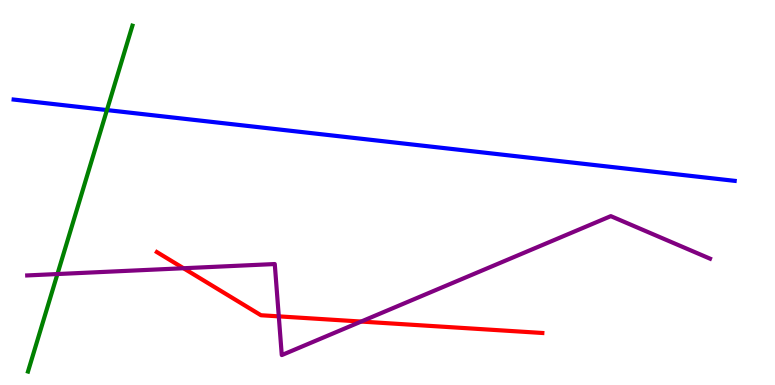[{'lines': ['blue', 'red'], 'intersections': []}, {'lines': ['green', 'red'], 'intersections': []}, {'lines': ['purple', 'red'], 'intersections': [{'x': 2.37, 'y': 3.03}, {'x': 3.6, 'y': 1.78}, {'x': 4.66, 'y': 1.65}]}, {'lines': ['blue', 'green'], 'intersections': [{'x': 1.38, 'y': 7.14}]}, {'lines': ['blue', 'purple'], 'intersections': []}, {'lines': ['green', 'purple'], 'intersections': [{'x': 0.741, 'y': 2.88}]}]